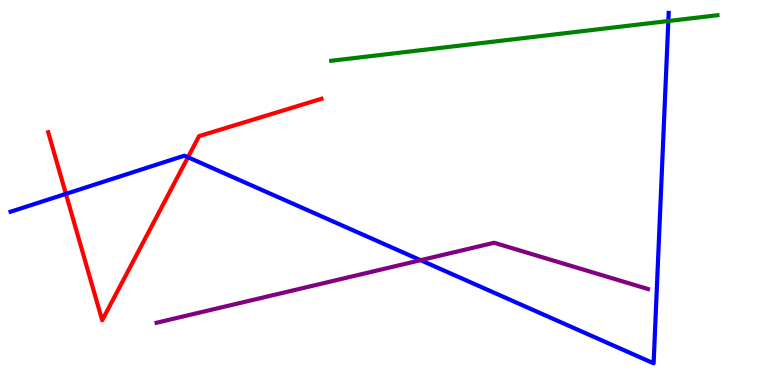[{'lines': ['blue', 'red'], 'intersections': [{'x': 0.85, 'y': 4.96}, {'x': 2.43, 'y': 5.92}]}, {'lines': ['green', 'red'], 'intersections': []}, {'lines': ['purple', 'red'], 'intersections': []}, {'lines': ['blue', 'green'], 'intersections': [{'x': 8.62, 'y': 9.45}]}, {'lines': ['blue', 'purple'], 'intersections': [{'x': 5.43, 'y': 3.24}]}, {'lines': ['green', 'purple'], 'intersections': []}]